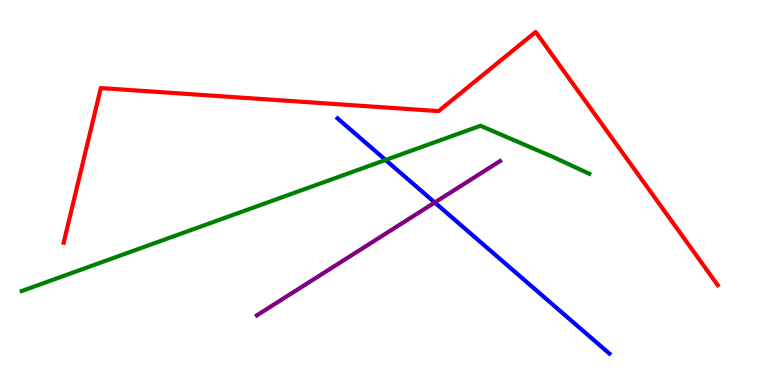[{'lines': ['blue', 'red'], 'intersections': []}, {'lines': ['green', 'red'], 'intersections': []}, {'lines': ['purple', 'red'], 'intersections': []}, {'lines': ['blue', 'green'], 'intersections': [{'x': 4.98, 'y': 5.85}]}, {'lines': ['blue', 'purple'], 'intersections': [{'x': 5.61, 'y': 4.74}]}, {'lines': ['green', 'purple'], 'intersections': []}]